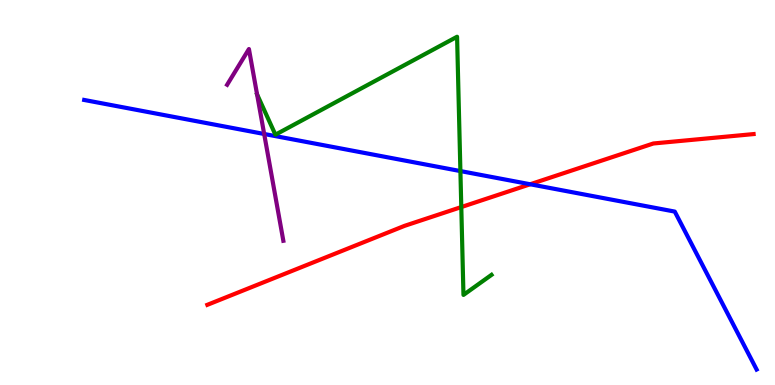[{'lines': ['blue', 'red'], 'intersections': [{'x': 6.84, 'y': 5.21}]}, {'lines': ['green', 'red'], 'intersections': [{'x': 5.95, 'y': 4.62}]}, {'lines': ['purple', 'red'], 'intersections': []}, {'lines': ['blue', 'green'], 'intersections': [{'x': 5.94, 'y': 5.56}]}, {'lines': ['blue', 'purple'], 'intersections': [{'x': 3.41, 'y': 6.52}]}, {'lines': ['green', 'purple'], 'intersections': []}]